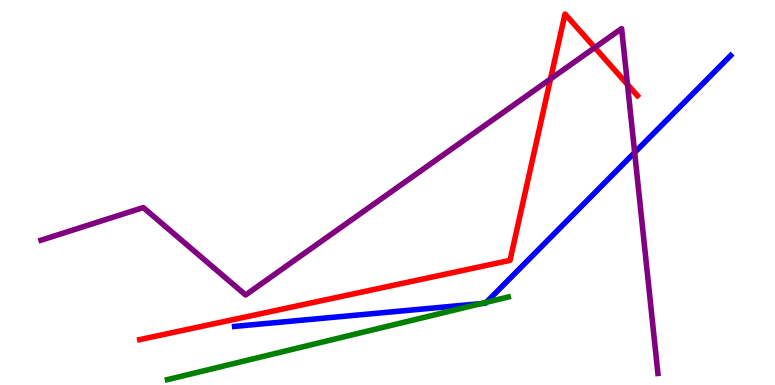[{'lines': ['blue', 'red'], 'intersections': []}, {'lines': ['green', 'red'], 'intersections': []}, {'lines': ['purple', 'red'], 'intersections': [{'x': 7.1, 'y': 7.95}, {'x': 7.67, 'y': 8.76}, {'x': 8.1, 'y': 7.81}]}, {'lines': ['blue', 'green'], 'intersections': [{'x': 6.2, 'y': 2.11}, {'x': 6.28, 'y': 2.15}]}, {'lines': ['blue', 'purple'], 'intersections': [{'x': 8.19, 'y': 6.04}]}, {'lines': ['green', 'purple'], 'intersections': []}]